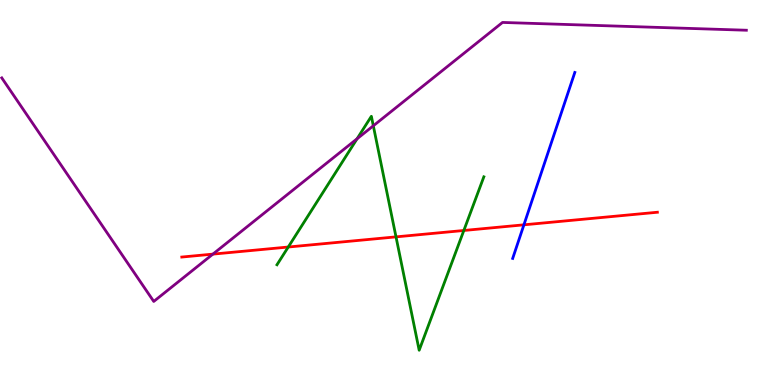[{'lines': ['blue', 'red'], 'intersections': [{'x': 6.76, 'y': 4.16}]}, {'lines': ['green', 'red'], 'intersections': [{'x': 3.72, 'y': 3.58}, {'x': 5.11, 'y': 3.85}, {'x': 5.99, 'y': 4.01}]}, {'lines': ['purple', 'red'], 'intersections': [{'x': 2.75, 'y': 3.4}]}, {'lines': ['blue', 'green'], 'intersections': []}, {'lines': ['blue', 'purple'], 'intersections': []}, {'lines': ['green', 'purple'], 'intersections': [{'x': 4.61, 'y': 6.39}, {'x': 4.82, 'y': 6.73}]}]